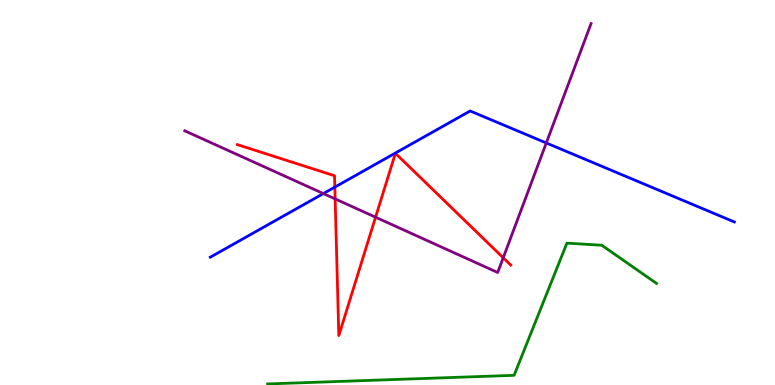[{'lines': ['blue', 'red'], 'intersections': [{'x': 4.32, 'y': 5.14}]}, {'lines': ['green', 'red'], 'intersections': []}, {'lines': ['purple', 'red'], 'intersections': [{'x': 4.32, 'y': 4.83}, {'x': 4.85, 'y': 4.36}, {'x': 6.49, 'y': 3.3}]}, {'lines': ['blue', 'green'], 'intersections': []}, {'lines': ['blue', 'purple'], 'intersections': [{'x': 4.17, 'y': 4.97}, {'x': 7.05, 'y': 6.29}]}, {'lines': ['green', 'purple'], 'intersections': []}]